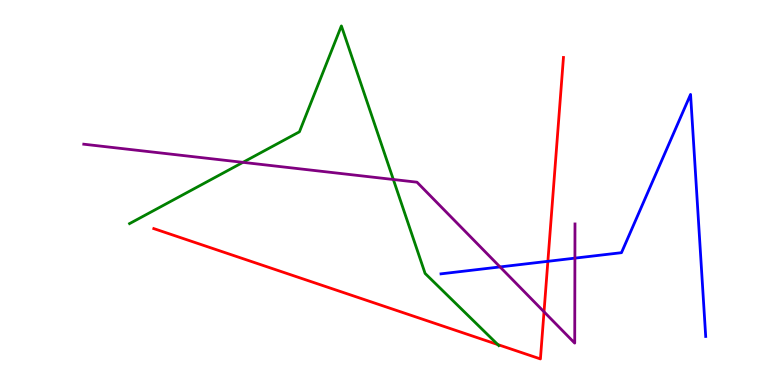[{'lines': ['blue', 'red'], 'intersections': [{'x': 7.07, 'y': 3.21}]}, {'lines': ['green', 'red'], 'intersections': [{'x': 6.42, 'y': 1.05}]}, {'lines': ['purple', 'red'], 'intersections': [{'x': 7.02, 'y': 1.9}]}, {'lines': ['blue', 'green'], 'intersections': []}, {'lines': ['blue', 'purple'], 'intersections': [{'x': 6.45, 'y': 3.07}, {'x': 7.42, 'y': 3.29}]}, {'lines': ['green', 'purple'], 'intersections': [{'x': 3.13, 'y': 5.78}, {'x': 5.08, 'y': 5.34}]}]